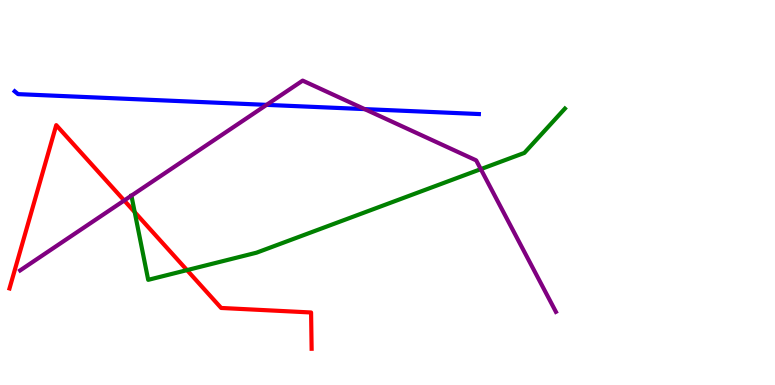[{'lines': ['blue', 'red'], 'intersections': []}, {'lines': ['green', 'red'], 'intersections': [{'x': 1.74, 'y': 4.49}, {'x': 2.41, 'y': 2.98}]}, {'lines': ['purple', 'red'], 'intersections': [{'x': 1.6, 'y': 4.79}]}, {'lines': ['blue', 'green'], 'intersections': []}, {'lines': ['blue', 'purple'], 'intersections': [{'x': 3.44, 'y': 7.28}, {'x': 4.71, 'y': 7.17}]}, {'lines': ['green', 'purple'], 'intersections': [{'x': 6.2, 'y': 5.61}]}]